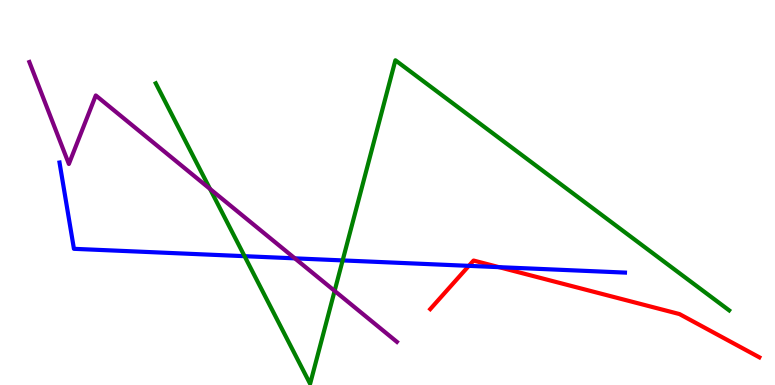[{'lines': ['blue', 'red'], 'intersections': [{'x': 6.05, 'y': 3.09}, {'x': 6.44, 'y': 3.06}]}, {'lines': ['green', 'red'], 'intersections': []}, {'lines': ['purple', 'red'], 'intersections': []}, {'lines': ['blue', 'green'], 'intersections': [{'x': 3.16, 'y': 3.35}, {'x': 4.42, 'y': 3.24}]}, {'lines': ['blue', 'purple'], 'intersections': [{'x': 3.8, 'y': 3.29}]}, {'lines': ['green', 'purple'], 'intersections': [{'x': 2.71, 'y': 5.09}, {'x': 4.32, 'y': 2.44}]}]